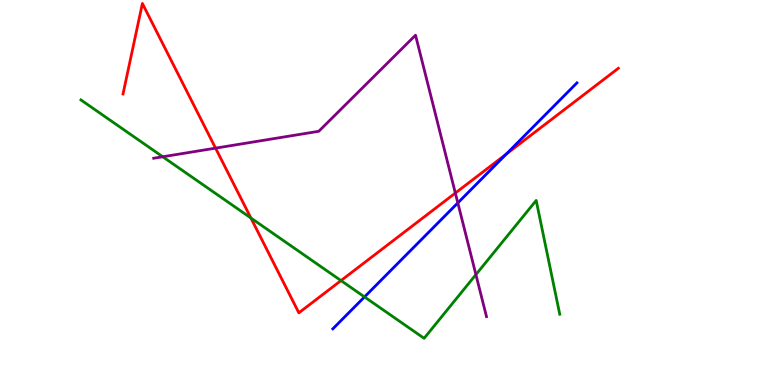[{'lines': ['blue', 'red'], 'intersections': [{'x': 6.53, 'y': 6.0}]}, {'lines': ['green', 'red'], 'intersections': [{'x': 3.24, 'y': 4.34}, {'x': 4.4, 'y': 2.71}]}, {'lines': ['purple', 'red'], 'intersections': [{'x': 2.78, 'y': 6.15}, {'x': 5.88, 'y': 4.99}]}, {'lines': ['blue', 'green'], 'intersections': [{'x': 4.7, 'y': 2.29}]}, {'lines': ['blue', 'purple'], 'intersections': [{'x': 5.91, 'y': 4.73}]}, {'lines': ['green', 'purple'], 'intersections': [{'x': 2.1, 'y': 5.93}, {'x': 6.14, 'y': 2.87}]}]